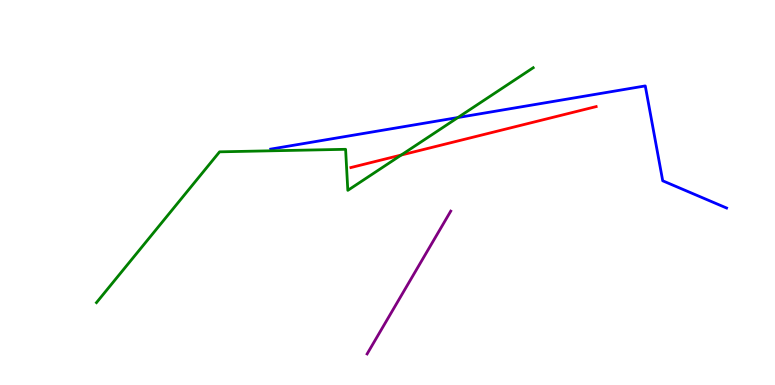[{'lines': ['blue', 'red'], 'intersections': []}, {'lines': ['green', 'red'], 'intersections': [{'x': 5.18, 'y': 5.97}]}, {'lines': ['purple', 'red'], 'intersections': []}, {'lines': ['blue', 'green'], 'intersections': [{'x': 5.91, 'y': 6.95}]}, {'lines': ['blue', 'purple'], 'intersections': []}, {'lines': ['green', 'purple'], 'intersections': []}]